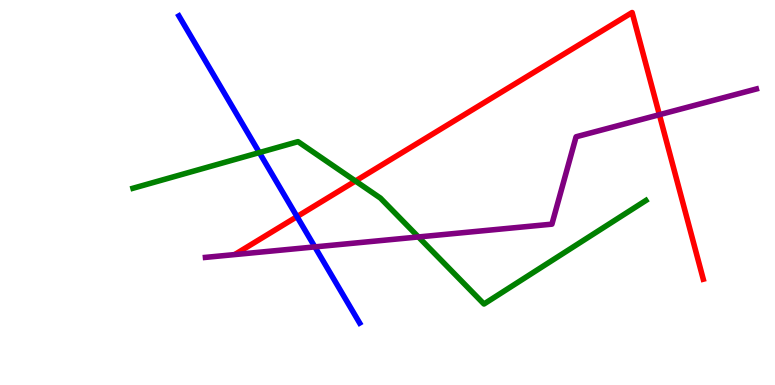[{'lines': ['blue', 'red'], 'intersections': [{'x': 3.83, 'y': 4.37}]}, {'lines': ['green', 'red'], 'intersections': [{'x': 4.59, 'y': 5.3}]}, {'lines': ['purple', 'red'], 'intersections': [{'x': 8.51, 'y': 7.02}]}, {'lines': ['blue', 'green'], 'intersections': [{'x': 3.35, 'y': 6.04}]}, {'lines': ['blue', 'purple'], 'intersections': [{'x': 4.06, 'y': 3.59}]}, {'lines': ['green', 'purple'], 'intersections': [{'x': 5.4, 'y': 3.85}]}]